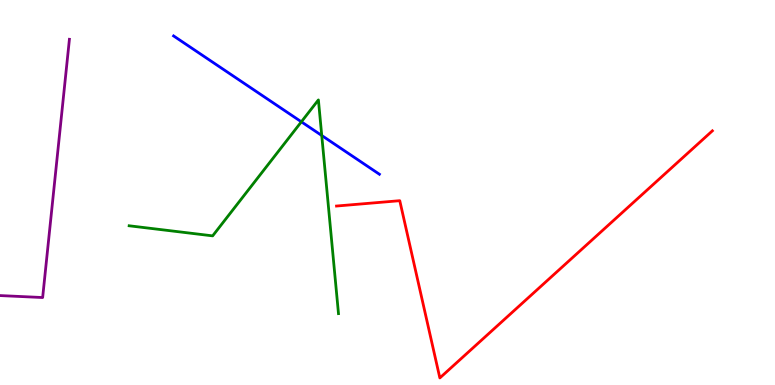[{'lines': ['blue', 'red'], 'intersections': []}, {'lines': ['green', 'red'], 'intersections': []}, {'lines': ['purple', 'red'], 'intersections': []}, {'lines': ['blue', 'green'], 'intersections': [{'x': 3.89, 'y': 6.84}, {'x': 4.15, 'y': 6.48}]}, {'lines': ['blue', 'purple'], 'intersections': []}, {'lines': ['green', 'purple'], 'intersections': []}]